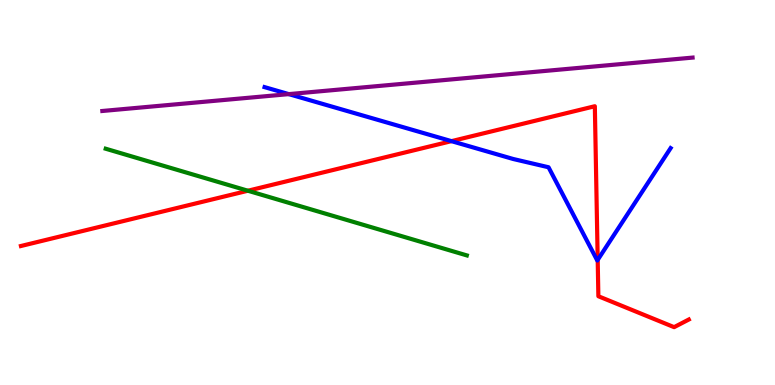[{'lines': ['blue', 'red'], 'intersections': [{'x': 5.83, 'y': 6.33}, {'x': 7.71, 'y': 3.25}]}, {'lines': ['green', 'red'], 'intersections': [{'x': 3.2, 'y': 5.05}]}, {'lines': ['purple', 'red'], 'intersections': []}, {'lines': ['blue', 'green'], 'intersections': []}, {'lines': ['blue', 'purple'], 'intersections': [{'x': 3.73, 'y': 7.56}]}, {'lines': ['green', 'purple'], 'intersections': []}]